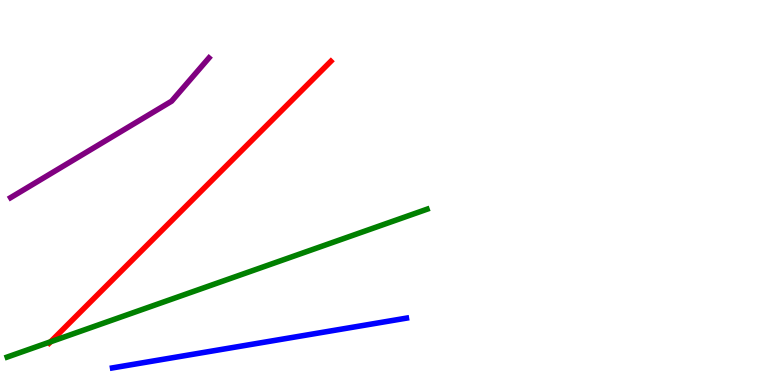[{'lines': ['blue', 'red'], 'intersections': []}, {'lines': ['green', 'red'], 'intersections': [{'x': 0.653, 'y': 1.12}]}, {'lines': ['purple', 'red'], 'intersections': []}, {'lines': ['blue', 'green'], 'intersections': []}, {'lines': ['blue', 'purple'], 'intersections': []}, {'lines': ['green', 'purple'], 'intersections': []}]